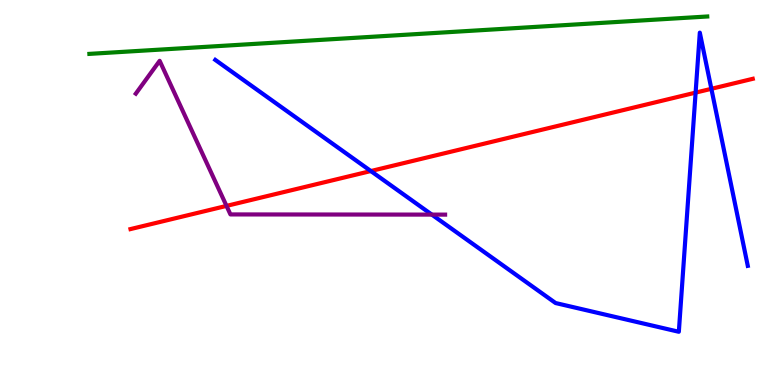[{'lines': ['blue', 'red'], 'intersections': [{'x': 4.79, 'y': 5.56}, {'x': 8.98, 'y': 7.59}, {'x': 9.18, 'y': 7.69}]}, {'lines': ['green', 'red'], 'intersections': []}, {'lines': ['purple', 'red'], 'intersections': [{'x': 2.92, 'y': 4.65}]}, {'lines': ['blue', 'green'], 'intersections': []}, {'lines': ['blue', 'purple'], 'intersections': [{'x': 5.57, 'y': 4.43}]}, {'lines': ['green', 'purple'], 'intersections': []}]